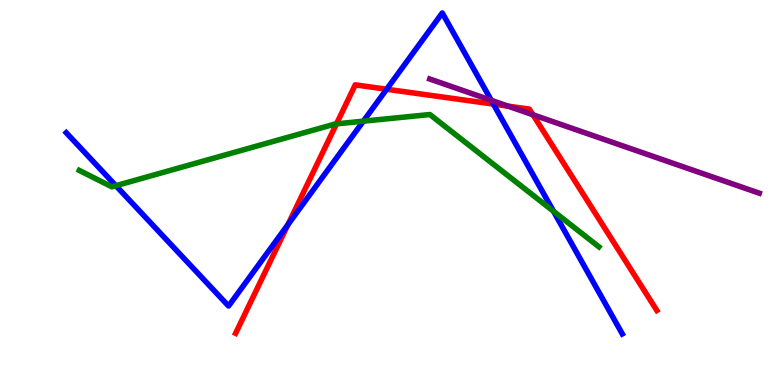[{'lines': ['blue', 'red'], 'intersections': [{'x': 3.72, 'y': 4.17}, {'x': 4.99, 'y': 7.68}, {'x': 6.37, 'y': 7.3}]}, {'lines': ['green', 'red'], 'intersections': [{'x': 4.34, 'y': 6.78}]}, {'lines': ['purple', 'red'], 'intersections': [{'x': 6.56, 'y': 7.24}, {'x': 6.88, 'y': 7.02}]}, {'lines': ['blue', 'green'], 'intersections': [{'x': 1.5, 'y': 5.18}, {'x': 4.69, 'y': 6.85}, {'x': 7.14, 'y': 4.51}]}, {'lines': ['blue', 'purple'], 'intersections': [{'x': 6.34, 'y': 7.39}]}, {'lines': ['green', 'purple'], 'intersections': []}]